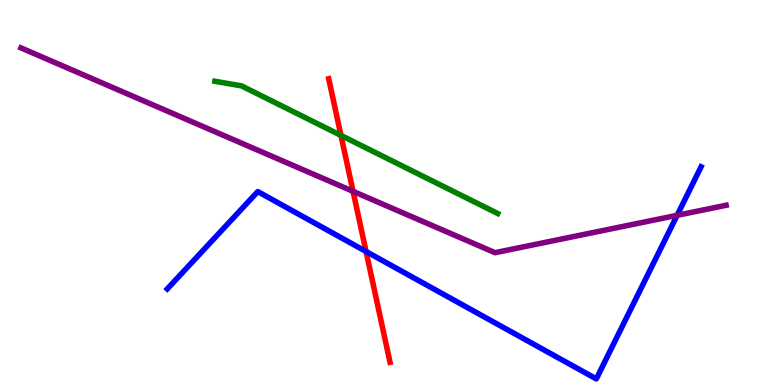[{'lines': ['blue', 'red'], 'intersections': [{'x': 4.72, 'y': 3.47}]}, {'lines': ['green', 'red'], 'intersections': [{'x': 4.4, 'y': 6.48}]}, {'lines': ['purple', 'red'], 'intersections': [{'x': 4.56, 'y': 5.03}]}, {'lines': ['blue', 'green'], 'intersections': []}, {'lines': ['blue', 'purple'], 'intersections': [{'x': 8.74, 'y': 4.41}]}, {'lines': ['green', 'purple'], 'intersections': []}]